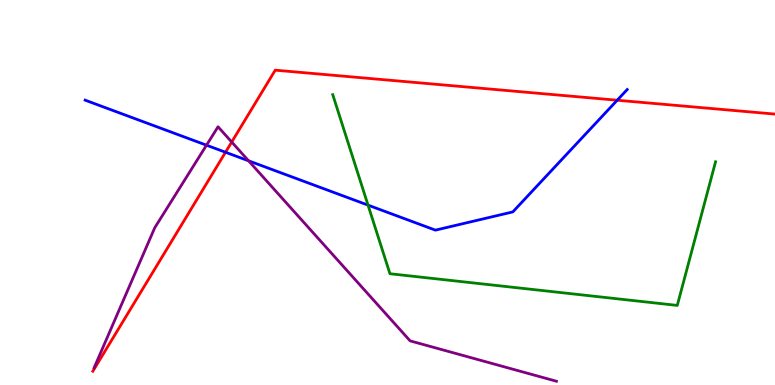[{'lines': ['blue', 'red'], 'intersections': [{'x': 2.91, 'y': 6.05}, {'x': 7.96, 'y': 7.4}]}, {'lines': ['green', 'red'], 'intersections': []}, {'lines': ['purple', 'red'], 'intersections': [{'x': 2.99, 'y': 6.31}]}, {'lines': ['blue', 'green'], 'intersections': [{'x': 4.75, 'y': 4.67}]}, {'lines': ['blue', 'purple'], 'intersections': [{'x': 2.66, 'y': 6.23}, {'x': 3.21, 'y': 5.82}]}, {'lines': ['green', 'purple'], 'intersections': []}]